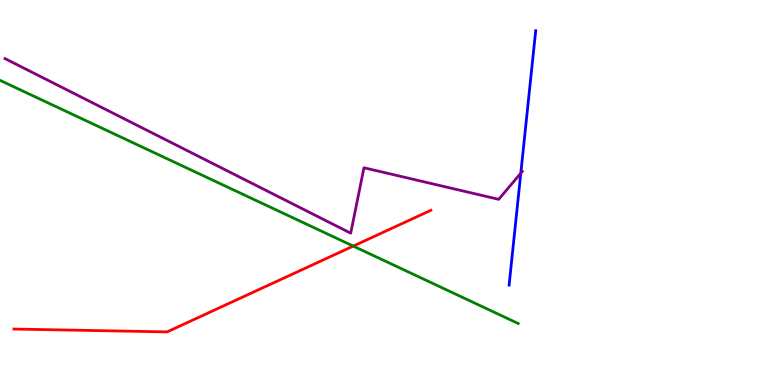[{'lines': ['blue', 'red'], 'intersections': []}, {'lines': ['green', 'red'], 'intersections': [{'x': 4.56, 'y': 3.61}]}, {'lines': ['purple', 'red'], 'intersections': []}, {'lines': ['blue', 'green'], 'intersections': []}, {'lines': ['blue', 'purple'], 'intersections': [{'x': 6.72, 'y': 5.5}]}, {'lines': ['green', 'purple'], 'intersections': []}]